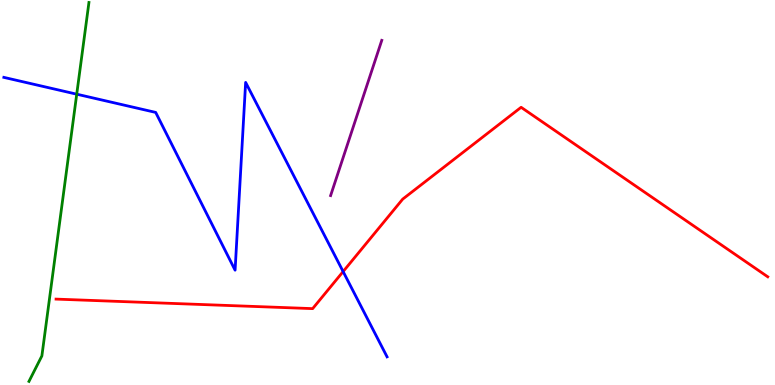[{'lines': ['blue', 'red'], 'intersections': [{'x': 4.43, 'y': 2.95}]}, {'lines': ['green', 'red'], 'intersections': []}, {'lines': ['purple', 'red'], 'intersections': []}, {'lines': ['blue', 'green'], 'intersections': [{'x': 0.99, 'y': 7.55}]}, {'lines': ['blue', 'purple'], 'intersections': []}, {'lines': ['green', 'purple'], 'intersections': []}]